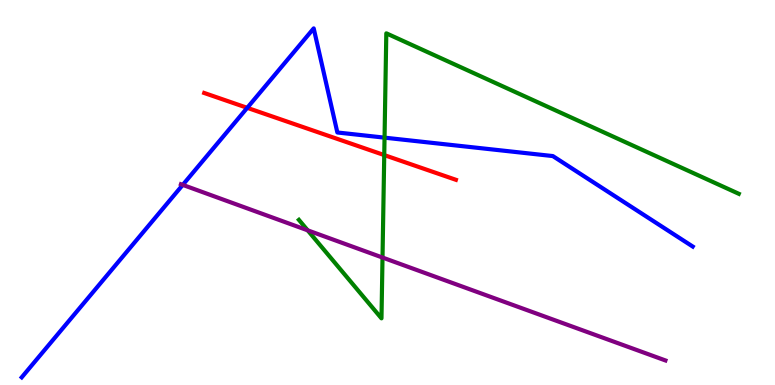[{'lines': ['blue', 'red'], 'intersections': [{'x': 3.19, 'y': 7.2}]}, {'lines': ['green', 'red'], 'intersections': [{'x': 4.96, 'y': 5.97}]}, {'lines': ['purple', 'red'], 'intersections': []}, {'lines': ['blue', 'green'], 'intersections': [{'x': 4.96, 'y': 6.42}]}, {'lines': ['blue', 'purple'], 'intersections': [{'x': 2.36, 'y': 5.2}]}, {'lines': ['green', 'purple'], 'intersections': [{'x': 3.97, 'y': 4.02}, {'x': 4.94, 'y': 3.31}]}]